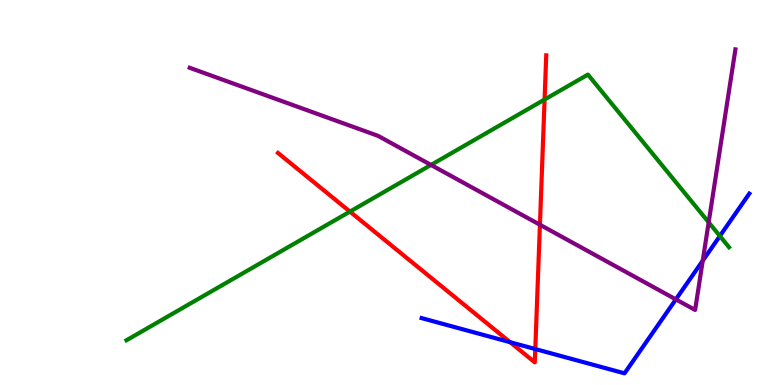[{'lines': ['blue', 'red'], 'intersections': [{'x': 6.58, 'y': 1.11}, {'x': 6.91, 'y': 0.934}]}, {'lines': ['green', 'red'], 'intersections': [{'x': 4.52, 'y': 4.5}, {'x': 7.03, 'y': 7.41}]}, {'lines': ['purple', 'red'], 'intersections': [{'x': 6.97, 'y': 4.16}]}, {'lines': ['blue', 'green'], 'intersections': [{'x': 9.29, 'y': 3.87}]}, {'lines': ['blue', 'purple'], 'intersections': [{'x': 8.72, 'y': 2.22}, {'x': 9.07, 'y': 3.23}]}, {'lines': ['green', 'purple'], 'intersections': [{'x': 5.56, 'y': 5.72}, {'x': 9.14, 'y': 4.23}]}]